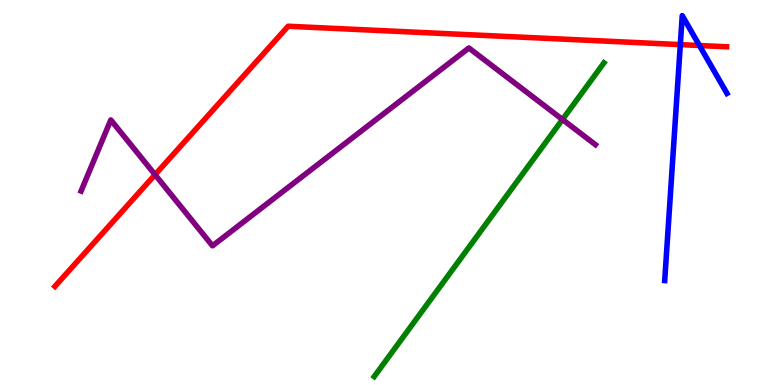[{'lines': ['blue', 'red'], 'intersections': [{'x': 8.78, 'y': 8.84}, {'x': 9.02, 'y': 8.82}]}, {'lines': ['green', 'red'], 'intersections': []}, {'lines': ['purple', 'red'], 'intersections': [{'x': 2.0, 'y': 5.46}]}, {'lines': ['blue', 'green'], 'intersections': []}, {'lines': ['blue', 'purple'], 'intersections': []}, {'lines': ['green', 'purple'], 'intersections': [{'x': 7.26, 'y': 6.9}]}]